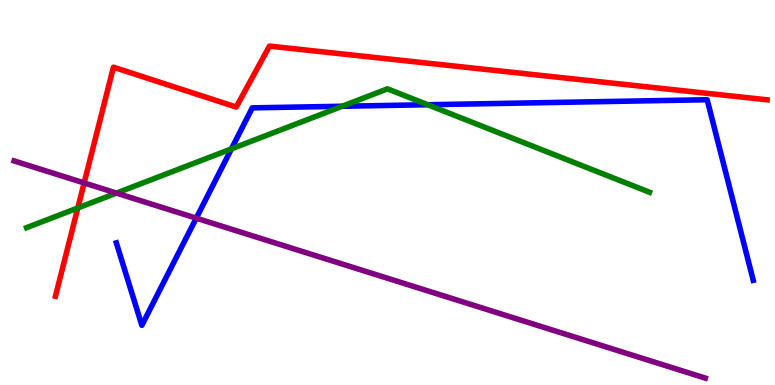[{'lines': ['blue', 'red'], 'intersections': []}, {'lines': ['green', 'red'], 'intersections': [{'x': 1.0, 'y': 4.6}]}, {'lines': ['purple', 'red'], 'intersections': [{'x': 1.09, 'y': 5.25}]}, {'lines': ['blue', 'green'], 'intersections': [{'x': 2.99, 'y': 6.13}, {'x': 4.42, 'y': 7.24}, {'x': 5.52, 'y': 7.28}]}, {'lines': ['blue', 'purple'], 'intersections': [{'x': 2.53, 'y': 4.33}]}, {'lines': ['green', 'purple'], 'intersections': [{'x': 1.5, 'y': 4.98}]}]